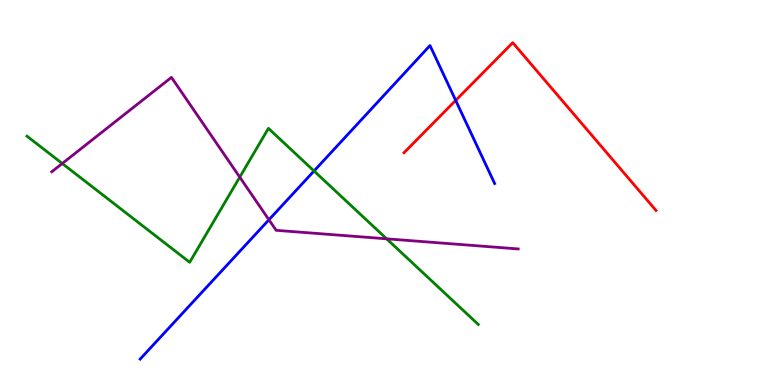[{'lines': ['blue', 'red'], 'intersections': [{'x': 5.88, 'y': 7.39}]}, {'lines': ['green', 'red'], 'intersections': []}, {'lines': ['purple', 'red'], 'intersections': []}, {'lines': ['blue', 'green'], 'intersections': [{'x': 4.05, 'y': 5.56}]}, {'lines': ['blue', 'purple'], 'intersections': [{'x': 3.47, 'y': 4.29}]}, {'lines': ['green', 'purple'], 'intersections': [{'x': 0.803, 'y': 5.75}, {'x': 3.09, 'y': 5.4}, {'x': 4.99, 'y': 3.8}]}]